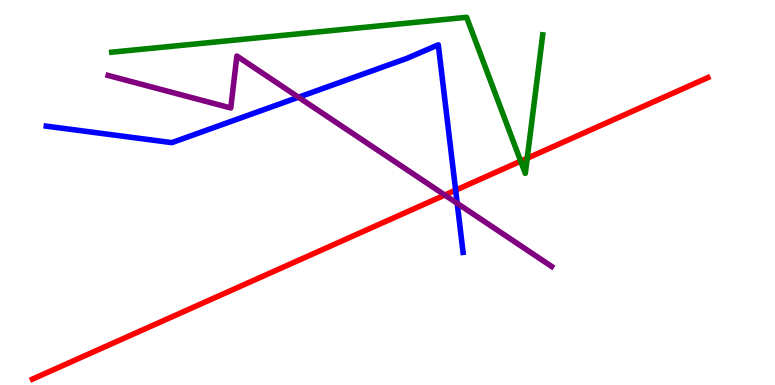[{'lines': ['blue', 'red'], 'intersections': [{'x': 5.88, 'y': 5.06}]}, {'lines': ['green', 'red'], 'intersections': [{'x': 6.72, 'y': 5.81}, {'x': 6.8, 'y': 5.89}]}, {'lines': ['purple', 'red'], 'intersections': [{'x': 5.74, 'y': 4.93}]}, {'lines': ['blue', 'green'], 'intersections': []}, {'lines': ['blue', 'purple'], 'intersections': [{'x': 3.85, 'y': 7.47}, {'x': 5.9, 'y': 4.72}]}, {'lines': ['green', 'purple'], 'intersections': []}]